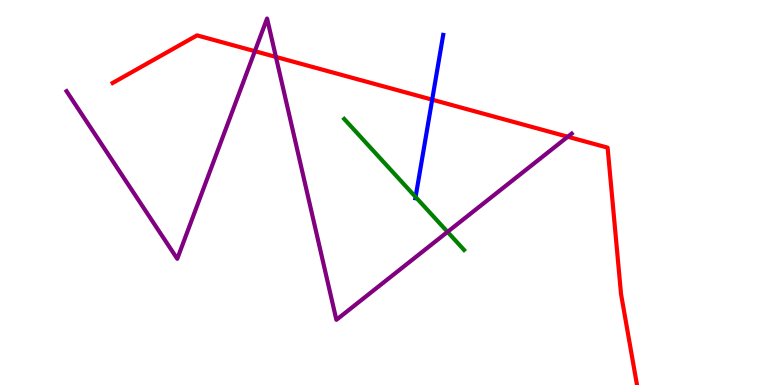[{'lines': ['blue', 'red'], 'intersections': [{'x': 5.58, 'y': 7.41}]}, {'lines': ['green', 'red'], 'intersections': []}, {'lines': ['purple', 'red'], 'intersections': [{'x': 3.29, 'y': 8.67}, {'x': 3.56, 'y': 8.52}, {'x': 7.33, 'y': 6.45}]}, {'lines': ['blue', 'green'], 'intersections': [{'x': 5.36, 'y': 4.88}]}, {'lines': ['blue', 'purple'], 'intersections': []}, {'lines': ['green', 'purple'], 'intersections': [{'x': 5.77, 'y': 3.98}]}]